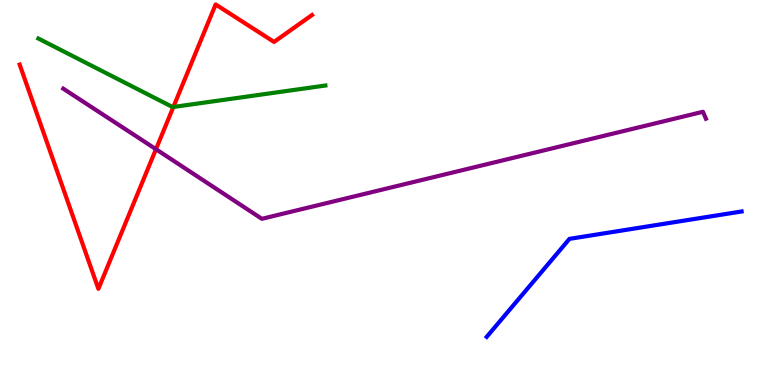[{'lines': ['blue', 'red'], 'intersections': []}, {'lines': ['green', 'red'], 'intersections': [{'x': 2.24, 'y': 7.22}]}, {'lines': ['purple', 'red'], 'intersections': [{'x': 2.01, 'y': 6.12}]}, {'lines': ['blue', 'green'], 'intersections': []}, {'lines': ['blue', 'purple'], 'intersections': []}, {'lines': ['green', 'purple'], 'intersections': []}]